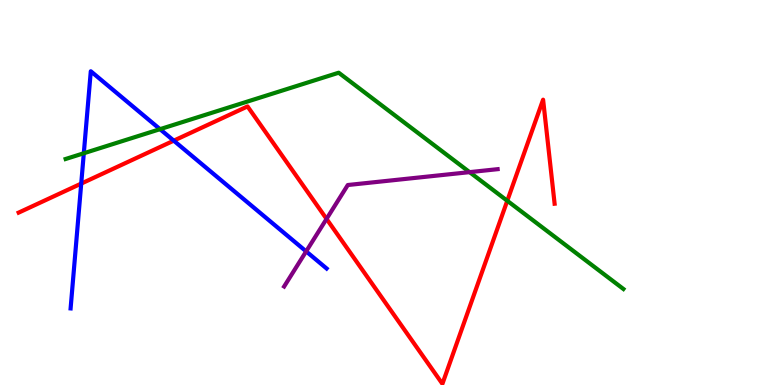[{'lines': ['blue', 'red'], 'intersections': [{'x': 1.05, 'y': 5.23}, {'x': 2.24, 'y': 6.35}]}, {'lines': ['green', 'red'], 'intersections': [{'x': 6.55, 'y': 4.79}]}, {'lines': ['purple', 'red'], 'intersections': [{'x': 4.21, 'y': 4.31}]}, {'lines': ['blue', 'green'], 'intersections': [{'x': 1.08, 'y': 6.02}, {'x': 2.06, 'y': 6.64}]}, {'lines': ['blue', 'purple'], 'intersections': [{'x': 3.95, 'y': 3.47}]}, {'lines': ['green', 'purple'], 'intersections': [{'x': 6.06, 'y': 5.53}]}]